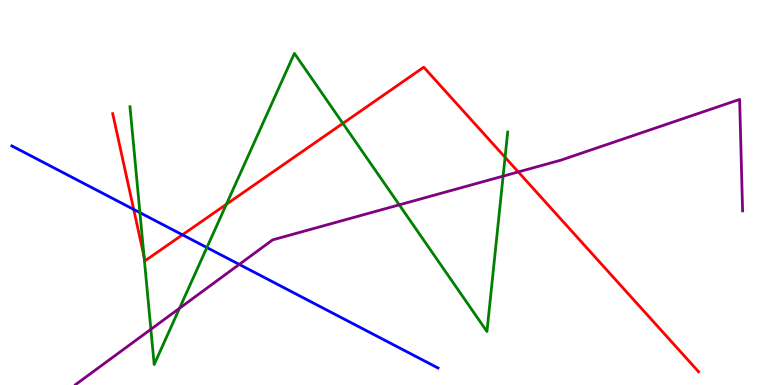[{'lines': ['blue', 'red'], 'intersections': [{'x': 1.73, 'y': 4.56}, {'x': 2.35, 'y': 3.9}]}, {'lines': ['green', 'red'], 'intersections': [{'x': 1.86, 'y': 3.33}, {'x': 2.92, 'y': 4.69}, {'x': 4.42, 'y': 6.8}, {'x': 6.52, 'y': 5.91}]}, {'lines': ['purple', 'red'], 'intersections': [{'x': 6.69, 'y': 5.53}]}, {'lines': ['blue', 'green'], 'intersections': [{'x': 1.81, 'y': 4.48}, {'x': 2.67, 'y': 3.57}]}, {'lines': ['blue', 'purple'], 'intersections': [{'x': 3.09, 'y': 3.13}]}, {'lines': ['green', 'purple'], 'intersections': [{'x': 1.95, 'y': 1.45}, {'x': 2.32, 'y': 1.99}, {'x': 5.15, 'y': 4.68}, {'x': 6.49, 'y': 5.43}]}]